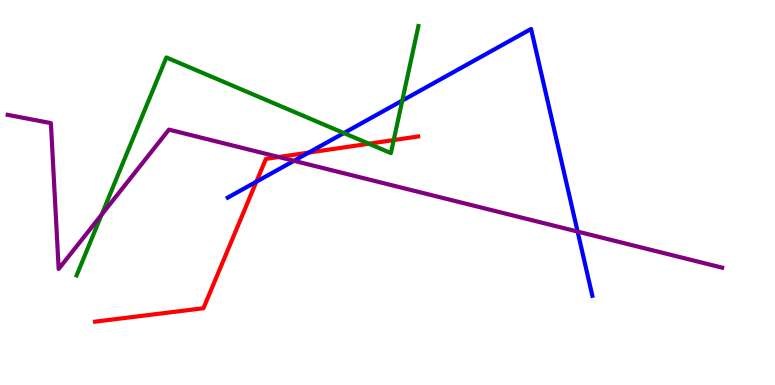[{'lines': ['blue', 'red'], 'intersections': [{'x': 3.31, 'y': 5.28}, {'x': 3.98, 'y': 6.04}]}, {'lines': ['green', 'red'], 'intersections': [{'x': 4.76, 'y': 6.27}, {'x': 5.08, 'y': 6.36}]}, {'lines': ['purple', 'red'], 'intersections': [{'x': 3.6, 'y': 5.92}]}, {'lines': ['blue', 'green'], 'intersections': [{'x': 4.44, 'y': 6.54}, {'x': 5.19, 'y': 7.39}]}, {'lines': ['blue', 'purple'], 'intersections': [{'x': 3.79, 'y': 5.82}, {'x': 7.45, 'y': 3.98}]}, {'lines': ['green', 'purple'], 'intersections': [{'x': 1.31, 'y': 4.42}]}]